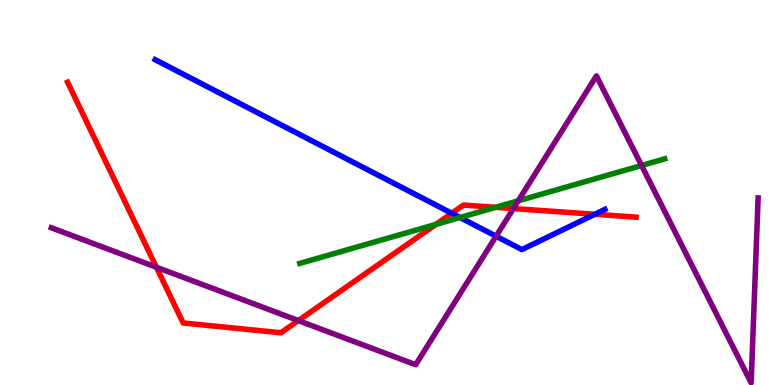[{'lines': ['blue', 'red'], 'intersections': [{'x': 5.83, 'y': 4.46}, {'x': 7.68, 'y': 4.43}]}, {'lines': ['green', 'red'], 'intersections': [{'x': 5.62, 'y': 4.17}, {'x': 6.39, 'y': 4.62}]}, {'lines': ['purple', 'red'], 'intersections': [{'x': 2.02, 'y': 3.06}, {'x': 3.85, 'y': 1.67}, {'x': 6.62, 'y': 4.58}]}, {'lines': ['blue', 'green'], 'intersections': [{'x': 5.94, 'y': 4.35}]}, {'lines': ['blue', 'purple'], 'intersections': [{'x': 6.4, 'y': 3.86}]}, {'lines': ['green', 'purple'], 'intersections': [{'x': 6.69, 'y': 4.78}, {'x': 8.28, 'y': 5.7}]}]